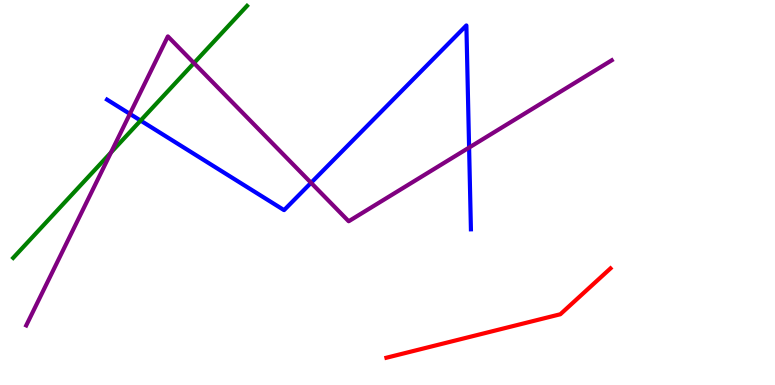[{'lines': ['blue', 'red'], 'intersections': []}, {'lines': ['green', 'red'], 'intersections': []}, {'lines': ['purple', 'red'], 'intersections': []}, {'lines': ['blue', 'green'], 'intersections': [{'x': 1.81, 'y': 6.87}]}, {'lines': ['blue', 'purple'], 'intersections': [{'x': 1.68, 'y': 7.04}, {'x': 4.01, 'y': 5.25}, {'x': 6.05, 'y': 6.17}]}, {'lines': ['green', 'purple'], 'intersections': [{'x': 1.43, 'y': 6.04}, {'x': 2.5, 'y': 8.36}]}]